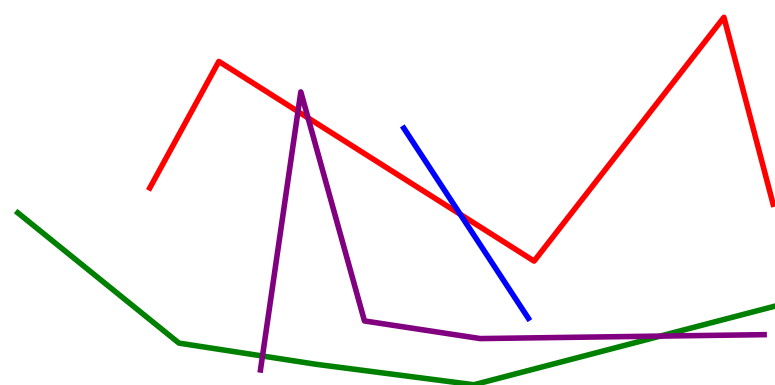[{'lines': ['blue', 'red'], 'intersections': [{'x': 5.94, 'y': 4.43}]}, {'lines': ['green', 'red'], 'intersections': []}, {'lines': ['purple', 'red'], 'intersections': [{'x': 3.84, 'y': 7.1}, {'x': 3.97, 'y': 6.94}]}, {'lines': ['blue', 'green'], 'intersections': []}, {'lines': ['blue', 'purple'], 'intersections': []}, {'lines': ['green', 'purple'], 'intersections': [{'x': 3.39, 'y': 0.753}, {'x': 8.52, 'y': 1.27}]}]